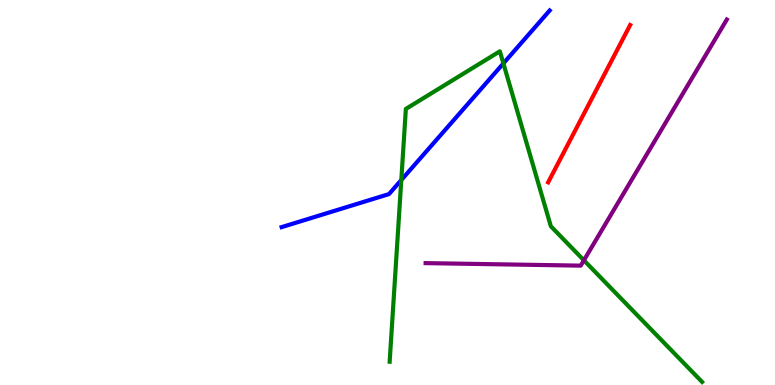[{'lines': ['blue', 'red'], 'intersections': []}, {'lines': ['green', 'red'], 'intersections': []}, {'lines': ['purple', 'red'], 'intersections': []}, {'lines': ['blue', 'green'], 'intersections': [{'x': 5.18, 'y': 5.32}, {'x': 6.5, 'y': 8.35}]}, {'lines': ['blue', 'purple'], 'intersections': []}, {'lines': ['green', 'purple'], 'intersections': [{'x': 7.53, 'y': 3.24}]}]